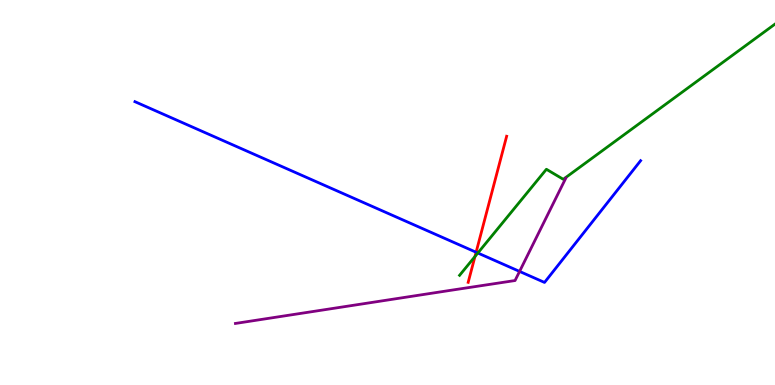[{'lines': ['blue', 'red'], 'intersections': [{'x': 6.14, 'y': 3.45}]}, {'lines': ['green', 'red'], 'intersections': [{'x': 6.13, 'y': 3.34}]}, {'lines': ['purple', 'red'], 'intersections': []}, {'lines': ['blue', 'green'], 'intersections': [{'x': 6.17, 'y': 3.43}]}, {'lines': ['blue', 'purple'], 'intersections': [{'x': 6.7, 'y': 2.95}]}, {'lines': ['green', 'purple'], 'intersections': []}]